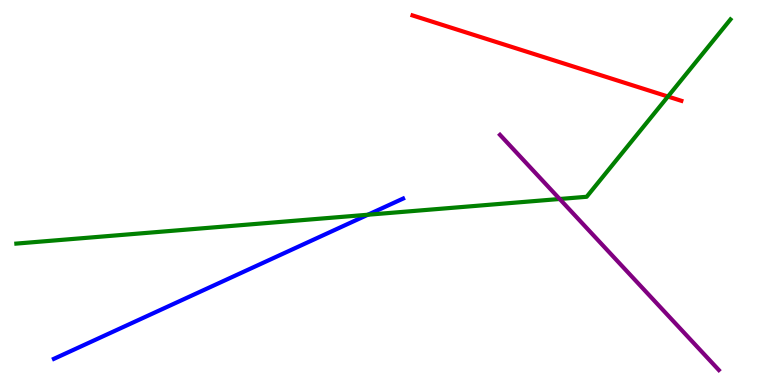[{'lines': ['blue', 'red'], 'intersections': []}, {'lines': ['green', 'red'], 'intersections': [{'x': 8.62, 'y': 7.49}]}, {'lines': ['purple', 'red'], 'intersections': []}, {'lines': ['blue', 'green'], 'intersections': [{'x': 4.75, 'y': 4.42}]}, {'lines': ['blue', 'purple'], 'intersections': []}, {'lines': ['green', 'purple'], 'intersections': [{'x': 7.22, 'y': 4.83}]}]